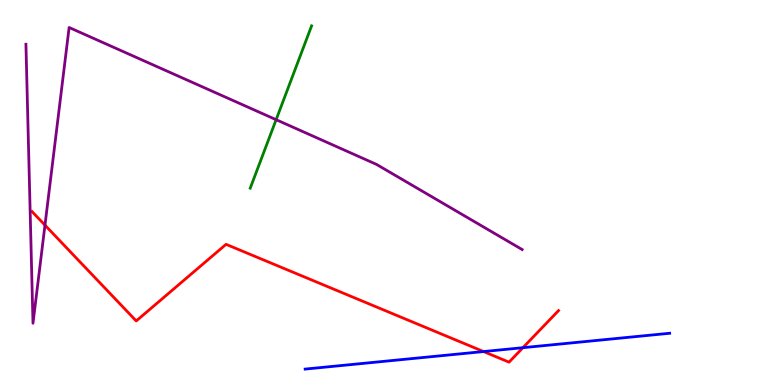[{'lines': ['blue', 'red'], 'intersections': [{'x': 6.24, 'y': 0.869}, {'x': 6.75, 'y': 0.969}]}, {'lines': ['green', 'red'], 'intersections': []}, {'lines': ['purple', 'red'], 'intersections': [{'x': 0.58, 'y': 4.15}]}, {'lines': ['blue', 'green'], 'intersections': []}, {'lines': ['blue', 'purple'], 'intersections': []}, {'lines': ['green', 'purple'], 'intersections': [{'x': 3.56, 'y': 6.89}]}]